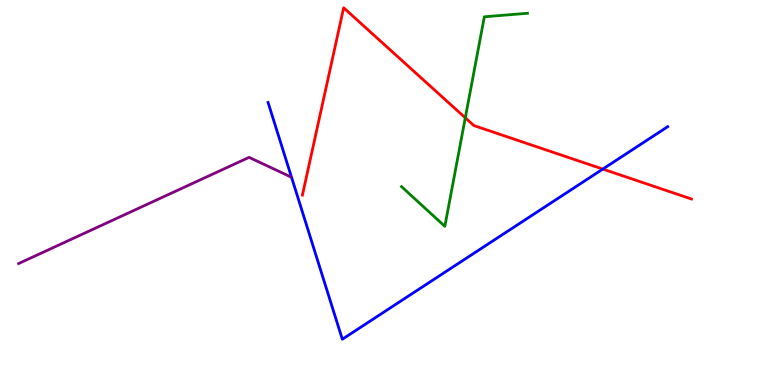[{'lines': ['blue', 'red'], 'intersections': [{'x': 7.78, 'y': 5.61}]}, {'lines': ['green', 'red'], 'intersections': [{'x': 6.0, 'y': 6.94}]}, {'lines': ['purple', 'red'], 'intersections': []}, {'lines': ['blue', 'green'], 'intersections': []}, {'lines': ['blue', 'purple'], 'intersections': []}, {'lines': ['green', 'purple'], 'intersections': []}]